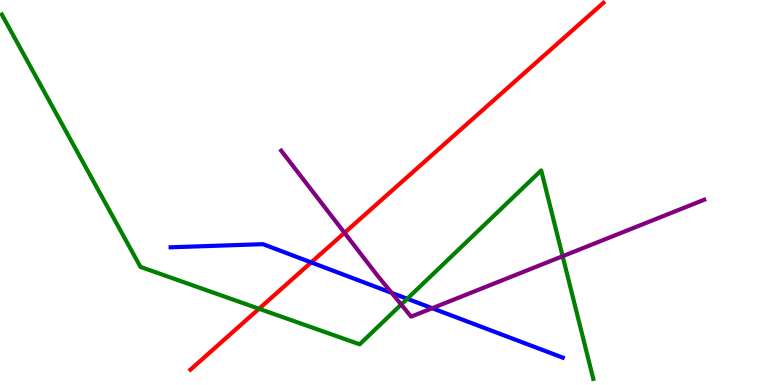[{'lines': ['blue', 'red'], 'intersections': [{'x': 4.02, 'y': 3.18}]}, {'lines': ['green', 'red'], 'intersections': [{'x': 3.34, 'y': 1.98}]}, {'lines': ['purple', 'red'], 'intersections': [{'x': 4.45, 'y': 3.95}]}, {'lines': ['blue', 'green'], 'intersections': [{'x': 5.25, 'y': 2.24}]}, {'lines': ['blue', 'purple'], 'intersections': [{'x': 5.05, 'y': 2.39}, {'x': 5.58, 'y': 1.99}]}, {'lines': ['green', 'purple'], 'intersections': [{'x': 5.18, 'y': 2.09}, {'x': 7.26, 'y': 3.35}]}]